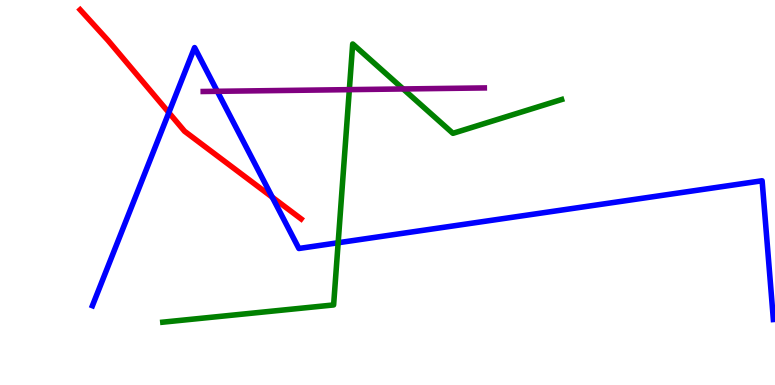[{'lines': ['blue', 'red'], 'intersections': [{'x': 2.18, 'y': 7.08}, {'x': 3.51, 'y': 4.88}]}, {'lines': ['green', 'red'], 'intersections': []}, {'lines': ['purple', 'red'], 'intersections': []}, {'lines': ['blue', 'green'], 'intersections': [{'x': 4.36, 'y': 3.69}]}, {'lines': ['blue', 'purple'], 'intersections': [{'x': 2.8, 'y': 7.63}]}, {'lines': ['green', 'purple'], 'intersections': [{'x': 4.51, 'y': 7.67}, {'x': 5.2, 'y': 7.69}]}]